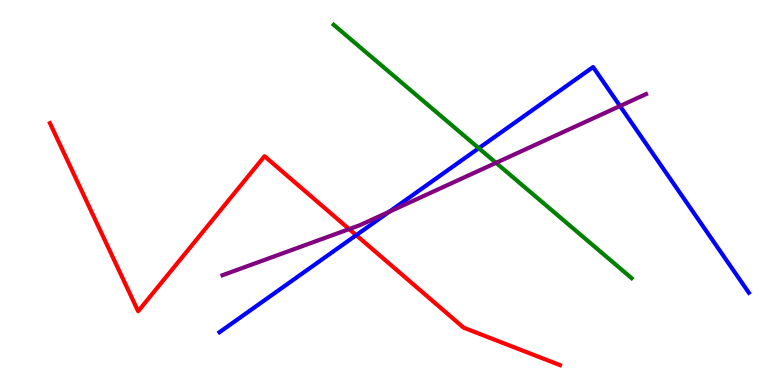[{'lines': ['blue', 'red'], 'intersections': [{'x': 4.6, 'y': 3.89}]}, {'lines': ['green', 'red'], 'intersections': []}, {'lines': ['purple', 'red'], 'intersections': [{'x': 4.51, 'y': 4.05}]}, {'lines': ['blue', 'green'], 'intersections': [{'x': 6.18, 'y': 6.15}]}, {'lines': ['blue', 'purple'], 'intersections': [{'x': 5.02, 'y': 4.5}, {'x': 8.0, 'y': 7.25}]}, {'lines': ['green', 'purple'], 'intersections': [{'x': 6.4, 'y': 5.77}]}]